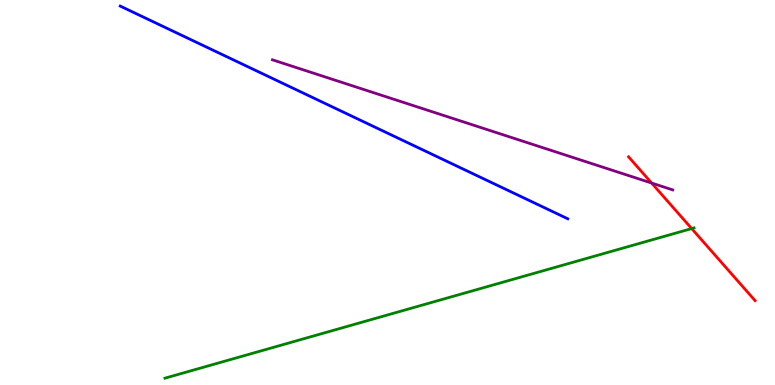[{'lines': ['blue', 'red'], 'intersections': []}, {'lines': ['green', 'red'], 'intersections': [{'x': 8.93, 'y': 4.06}]}, {'lines': ['purple', 'red'], 'intersections': [{'x': 8.41, 'y': 5.25}]}, {'lines': ['blue', 'green'], 'intersections': []}, {'lines': ['blue', 'purple'], 'intersections': []}, {'lines': ['green', 'purple'], 'intersections': []}]